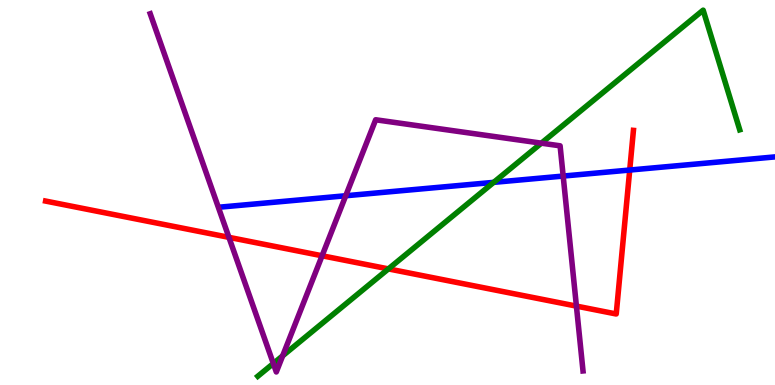[{'lines': ['blue', 'red'], 'intersections': [{'x': 8.13, 'y': 5.58}]}, {'lines': ['green', 'red'], 'intersections': [{'x': 5.01, 'y': 3.02}]}, {'lines': ['purple', 'red'], 'intersections': [{'x': 2.95, 'y': 3.84}, {'x': 4.16, 'y': 3.36}, {'x': 7.44, 'y': 2.05}]}, {'lines': ['blue', 'green'], 'intersections': [{'x': 6.37, 'y': 5.26}]}, {'lines': ['blue', 'purple'], 'intersections': [{'x': 4.46, 'y': 4.92}, {'x': 7.27, 'y': 5.43}]}, {'lines': ['green', 'purple'], 'intersections': [{'x': 3.53, 'y': 0.559}, {'x': 3.65, 'y': 0.758}, {'x': 6.99, 'y': 6.28}]}]